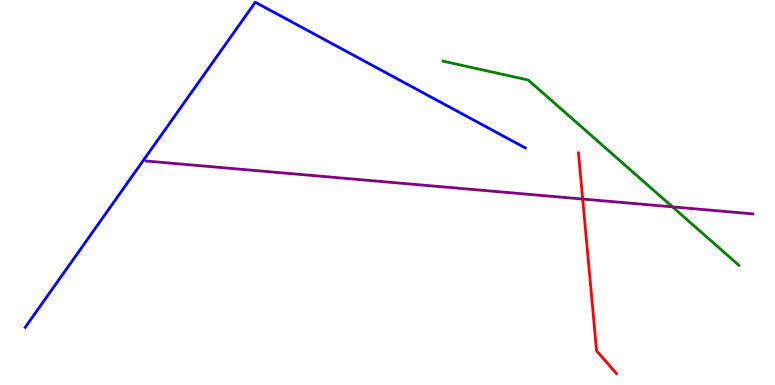[{'lines': ['blue', 'red'], 'intersections': []}, {'lines': ['green', 'red'], 'intersections': []}, {'lines': ['purple', 'red'], 'intersections': [{'x': 7.52, 'y': 4.83}]}, {'lines': ['blue', 'green'], 'intersections': []}, {'lines': ['blue', 'purple'], 'intersections': []}, {'lines': ['green', 'purple'], 'intersections': [{'x': 8.68, 'y': 4.63}]}]